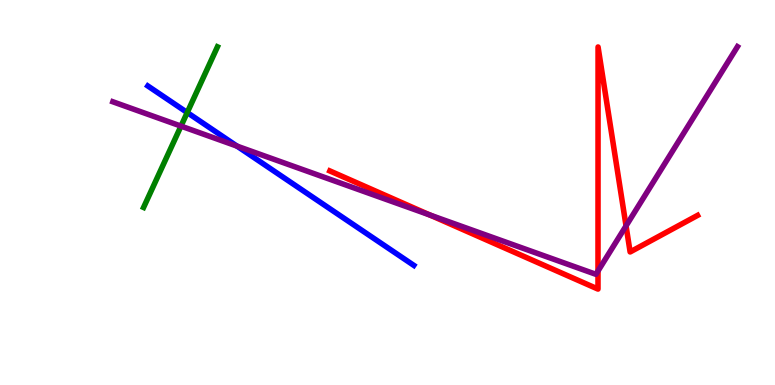[{'lines': ['blue', 'red'], 'intersections': []}, {'lines': ['green', 'red'], 'intersections': []}, {'lines': ['purple', 'red'], 'intersections': [{'x': 5.55, 'y': 4.42}, {'x': 7.72, 'y': 2.96}, {'x': 8.08, 'y': 4.13}]}, {'lines': ['blue', 'green'], 'intersections': [{'x': 2.42, 'y': 7.08}]}, {'lines': ['blue', 'purple'], 'intersections': [{'x': 3.06, 'y': 6.2}]}, {'lines': ['green', 'purple'], 'intersections': [{'x': 2.34, 'y': 6.72}]}]